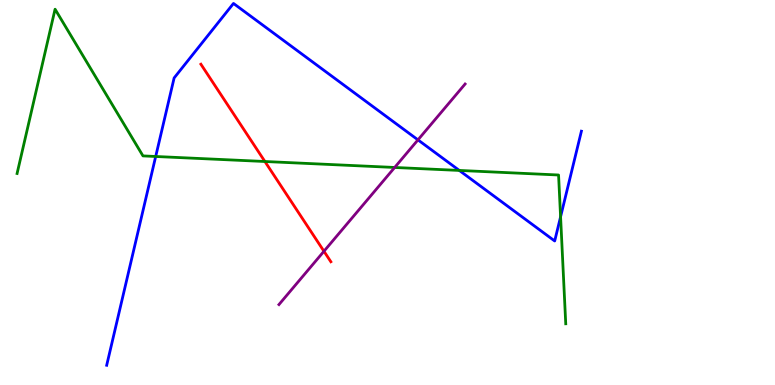[{'lines': ['blue', 'red'], 'intersections': []}, {'lines': ['green', 'red'], 'intersections': [{'x': 3.42, 'y': 5.81}]}, {'lines': ['purple', 'red'], 'intersections': [{'x': 4.18, 'y': 3.47}]}, {'lines': ['blue', 'green'], 'intersections': [{'x': 2.01, 'y': 5.94}, {'x': 5.93, 'y': 5.57}, {'x': 7.23, 'y': 4.37}]}, {'lines': ['blue', 'purple'], 'intersections': [{'x': 5.39, 'y': 6.37}]}, {'lines': ['green', 'purple'], 'intersections': [{'x': 5.09, 'y': 5.65}]}]